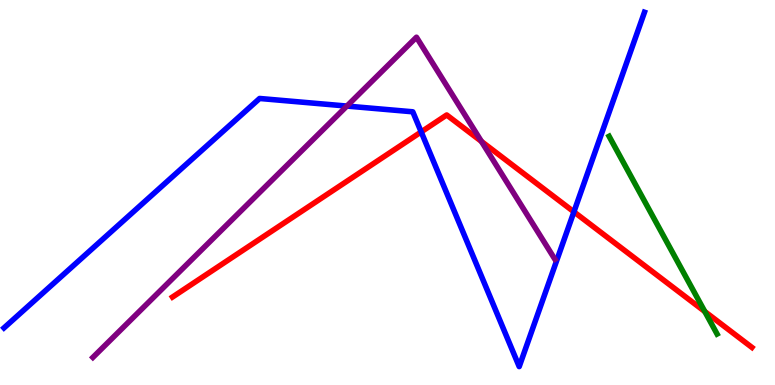[{'lines': ['blue', 'red'], 'intersections': [{'x': 5.43, 'y': 6.57}, {'x': 7.41, 'y': 4.5}]}, {'lines': ['green', 'red'], 'intersections': [{'x': 9.09, 'y': 1.91}]}, {'lines': ['purple', 'red'], 'intersections': [{'x': 6.21, 'y': 6.33}]}, {'lines': ['blue', 'green'], 'intersections': []}, {'lines': ['blue', 'purple'], 'intersections': [{'x': 4.48, 'y': 7.25}]}, {'lines': ['green', 'purple'], 'intersections': []}]